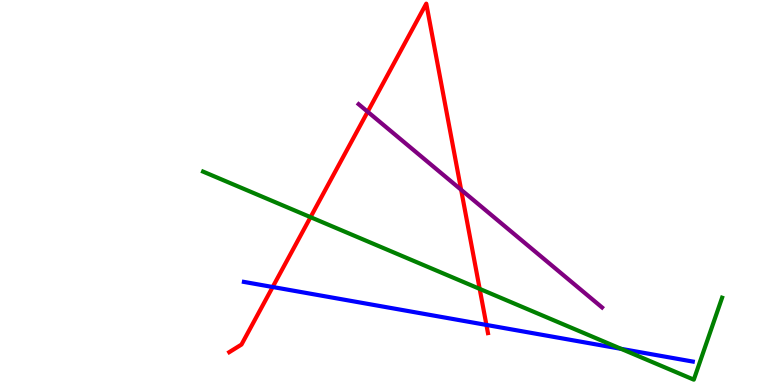[{'lines': ['blue', 'red'], 'intersections': [{'x': 3.52, 'y': 2.55}, {'x': 6.28, 'y': 1.56}]}, {'lines': ['green', 'red'], 'intersections': [{'x': 4.01, 'y': 4.36}, {'x': 6.19, 'y': 2.5}]}, {'lines': ['purple', 'red'], 'intersections': [{'x': 4.74, 'y': 7.1}, {'x': 5.95, 'y': 5.07}]}, {'lines': ['blue', 'green'], 'intersections': [{'x': 8.01, 'y': 0.939}]}, {'lines': ['blue', 'purple'], 'intersections': []}, {'lines': ['green', 'purple'], 'intersections': []}]